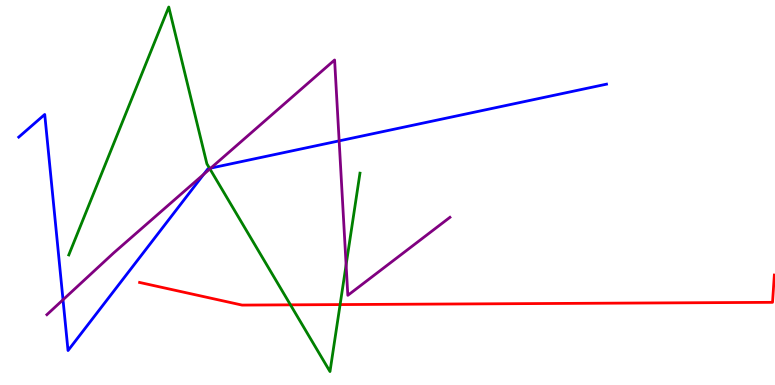[{'lines': ['blue', 'red'], 'intersections': []}, {'lines': ['green', 'red'], 'intersections': [{'x': 3.75, 'y': 2.08}, {'x': 4.39, 'y': 2.09}]}, {'lines': ['purple', 'red'], 'intersections': []}, {'lines': ['blue', 'green'], 'intersections': [{'x': 2.7, 'y': 5.63}]}, {'lines': ['blue', 'purple'], 'intersections': [{'x': 0.813, 'y': 2.21}, {'x': 2.63, 'y': 5.47}, {'x': 2.72, 'y': 5.63}, {'x': 4.38, 'y': 6.34}]}, {'lines': ['green', 'purple'], 'intersections': [{'x': 2.71, 'y': 5.61}, {'x': 4.47, 'y': 3.12}]}]